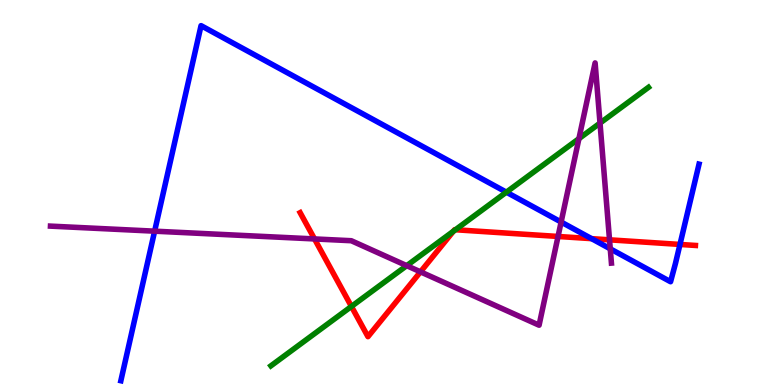[{'lines': ['blue', 'red'], 'intersections': [{'x': 7.63, 'y': 3.8}, {'x': 8.77, 'y': 3.65}]}, {'lines': ['green', 'red'], 'intersections': [{'x': 4.53, 'y': 2.04}, {'x': 5.85, 'y': 3.99}, {'x': 5.88, 'y': 4.03}]}, {'lines': ['purple', 'red'], 'intersections': [{'x': 4.06, 'y': 3.79}, {'x': 5.43, 'y': 2.94}, {'x': 7.2, 'y': 3.86}, {'x': 7.86, 'y': 3.77}]}, {'lines': ['blue', 'green'], 'intersections': [{'x': 6.53, 'y': 5.01}]}, {'lines': ['blue', 'purple'], 'intersections': [{'x': 2.0, 'y': 4.0}, {'x': 7.24, 'y': 4.23}, {'x': 7.87, 'y': 3.54}]}, {'lines': ['green', 'purple'], 'intersections': [{'x': 5.25, 'y': 3.1}, {'x': 7.47, 'y': 6.4}, {'x': 7.74, 'y': 6.8}]}]